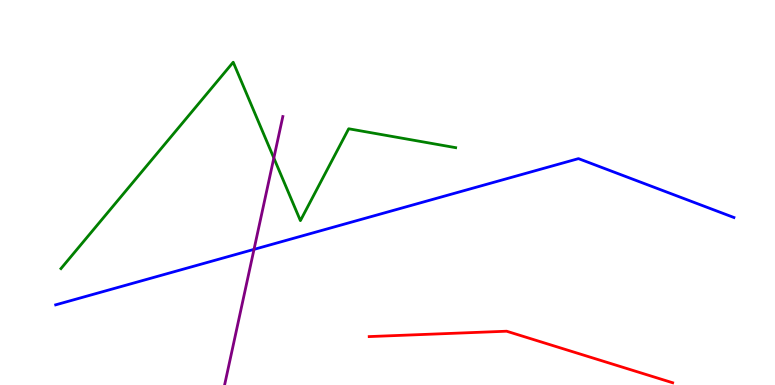[{'lines': ['blue', 'red'], 'intersections': []}, {'lines': ['green', 'red'], 'intersections': []}, {'lines': ['purple', 'red'], 'intersections': []}, {'lines': ['blue', 'green'], 'intersections': []}, {'lines': ['blue', 'purple'], 'intersections': [{'x': 3.28, 'y': 3.52}]}, {'lines': ['green', 'purple'], 'intersections': [{'x': 3.53, 'y': 5.9}]}]